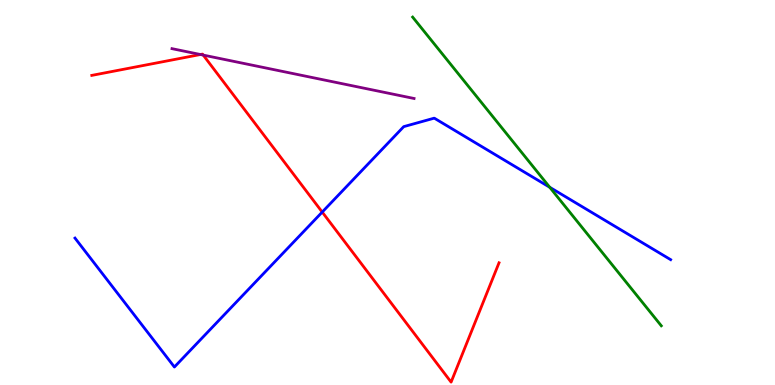[{'lines': ['blue', 'red'], 'intersections': [{'x': 4.16, 'y': 4.49}]}, {'lines': ['green', 'red'], 'intersections': []}, {'lines': ['purple', 'red'], 'intersections': [{'x': 2.59, 'y': 8.58}, {'x': 2.62, 'y': 8.57}]}, {'lines': ['blue', 'green'], 'intersections': [{'x': 7.09, 'y': 5.14}]}, {'lines': ['blue', 'purple'], 'intersections': []}, {'lines': ['green', 'purple'], 'intersections': []}]